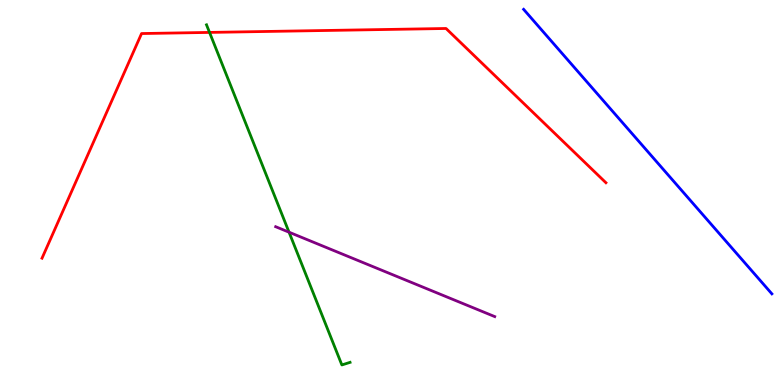[{'lines': ['blue', 'red'], 'intersections': []}, {'lines': ['green', 'red'], 'intersections': [{'x': 2.7, 'y': 9.16}]}, {'lines': ['purple', 'red'], 'intersections': []}, {'lines': ['blue', 'green'], 'intersections': []}, {'lines': ['blue', 'purple'], 'intersections': []}, {'lines': ['green', 'purple'], 'intersections': [{'x': 3.73, 'y': 3.97}]}]